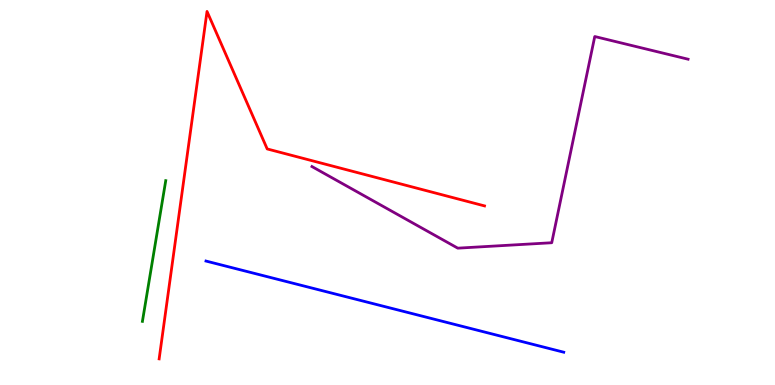[{'lines': ['blue', 'red'], 'intersections': []}, {'lines': ['green', 'red'], 'intersections': []}, {'lines': ['purple', 'red'], 'intersections': []}, {'lines': ['blue', 'green'], 'intersections': []}, {'lines': ['blue', 'purple'], 'intersections': []}, {'lines': ['green', 'purple'], 'intersections': []}]